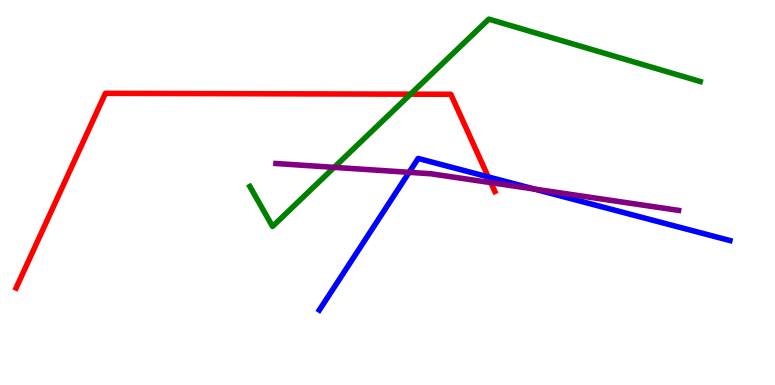[{'lines': ['blue', 'red'], 'intersections': [{'x': 6.3, 'y': 5.4}]}, {'lines': ['green', 'red'], 'intersections': [{'x': 5.3, 'y': 7.55}]}, {'lines': ['purple', 'red'], 'intersections': [{'x': 6.33, 'y': 5.26}]}, {'lines': ['blue', 'green'], 'intersections': []}, {'lines': ['blue', 'purple'], 'intersections': [{'x': 5.28, 'y': 5.52}, {'x': 6.9, 'y': 5.09}]}, {'lines': ['green', 'purple'], 'intersections': [{'x': 4.31, 'y': 5.65}]}]